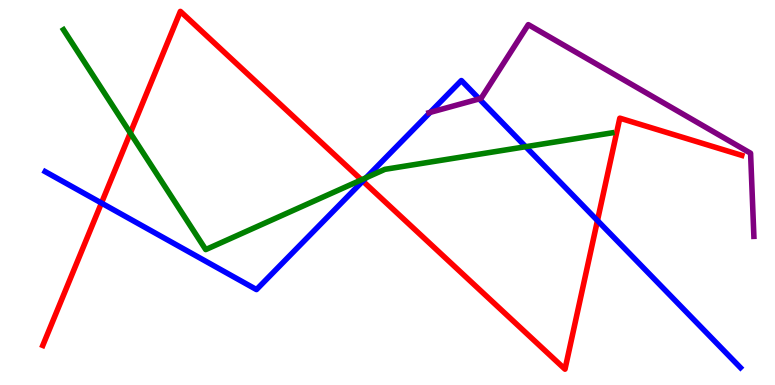[{'lines': ['blue', 'red'], 'intersections': [{'x': 1.31, 'y': 4.73}, {'x': 4.68, 'y': 5.3}, {'x': 7.71, 'y': 4.27}]}, {'lines': ['green', 'red'], 'intersections': [{'x': 1.68, 'y': 6.55}, {'x': 4.66, 'y': 5.33}]}, {'lines': ['purple', 'red'], 'intersections': []}, {'lines': ['blue', 'green'], 'intersections': [{'x': 4.72, 'y': 5.38}, {'x': 6.78, 'y': 6.19}]}, {'lines': ['blue', 'purple'], 'intersections': [{'x': 5.55, 'y': 7.08}, {'x': 6.18, 'y': 7.43}]}, {'lines': ['green', 'purple'], 'intersections': []}]